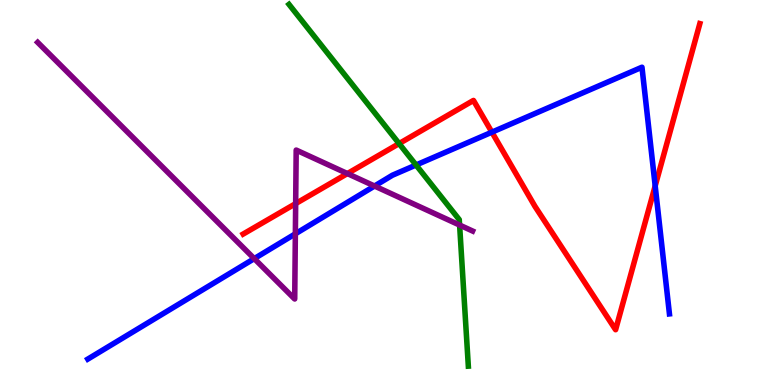[{'lines': ['blue', 'red'], 'intersections': [{'x': 6.35, 'y': 6.57}, {'x': 8.45, 'y': 5.17}]}, {'lines': ['green', 'red'], 'intersections': [{'x': 5.15, 'y': 6.27}]}, {'lines': ['purple', 'red'], 'intersections': [{'x': 3.81, 'y': 4.71}, {'x': 4.48, 'y': 5.49}]}, {'lines': ['blue', 'green'], 'intersections': [{'x': 5.37, 'y': 5.71}]}, {'lines': ['blue', 'purple'], 'intersections': [{'x': 3.28, 'y': 3.28}, {'x': 3.81, 'y': 3.93}, {'x': 4.83, 'y': 5.17}]}, {'lines': ['green', 'purple'], 'intersections': [{'x': 5.93, 'y': 4.15}]}]